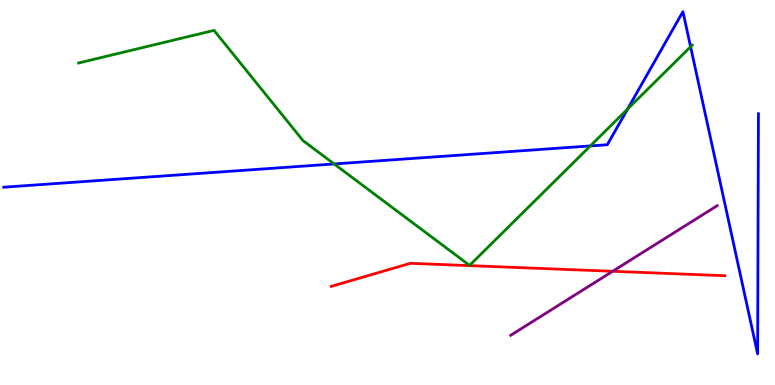[{'lines': ['blue', 'red'], 'intersections': []}, {'lines': ['green', 'red'], 'intersections': []}, {'lines': ['purple', 'red'], 'intersections': [{'x': 7.91, 'y': 2.95}]}, {'lines': ['blue', 'green'], 'intersections': [{'x': 4.31, 'y': 5.74}, {'x': 7.62, 'y': 6.21}, {'x': 8.1, 'y': 7.17}, {'x': 8.91, 'y': 8.79}]}, {'lines': ['blue', 'purple'], 'intersections': []}, {'lines': ['green', 'purple'], 'intersections': []}]